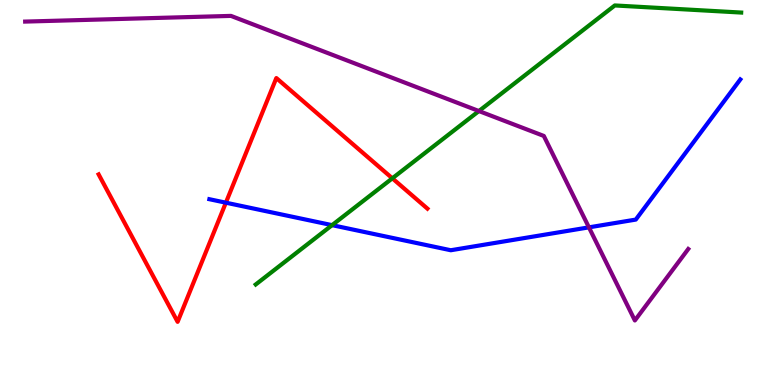[{'lines': ['blue', 'red'], 'intersections': [{'x': 2.91, 'y': 4.74}]}, {'lines': ['green', 'red'], 'intersections': [{'x': 5.06, 'y': 5.37}]}, {'lines': ['purple', 'red'], 'intersections': []}, {'lines': ['blue', 'green'], 'intersections': [{'x': 4.28, 'y': 4.15}]}, {'lines': ['blue', 'purple'], 'intersections': [{'x': 7.6, 'y': 4.09}]}, {'lines': ['green', 'purple'], 'intersections': [{'x': 6.18, 'y': 7.12}]}]